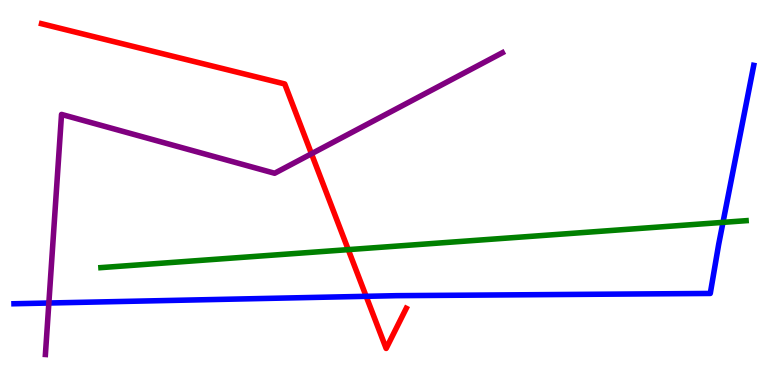[{'lines': ['blue', 'red'], 'intersections': [{'x': 4.72, 'y': 2.3}]}, {'lines': ['green', 'red'], 'intersections': [{'x': 4.49, 'y': 3.52}]}, {'lines': ['purple', 'red'], 'intersections': [{'x': 4.02, 'y': 6.01}]}, {'lines': ['blue', 'green'], 'intersections': [{'x': 9.33, 'y': 4.22}]}, {'lines': ['blue', 'purple'], 'intersections': [{'x': 0.63, 'y': 2.13}]}, {'lines': ['green', 'purple'], 'intersections': []}]